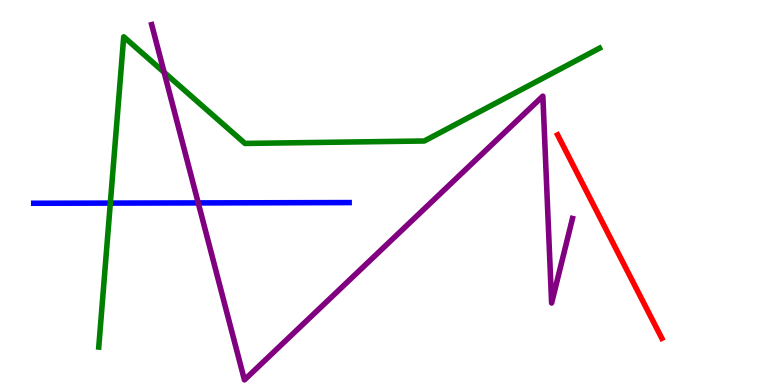[{'lines': ['blue', 'red'], 'intersections': []}, {'lines': ['green', 'red'], 'intersections': []}, {'lines': ['purple', 'red'], 'intersections': []}, {'lines': ['blue', 'green'], 'intersections': [{'x': 1.42, 'y': 4.72}]}, {'lines': ['blue', 'purple'], 'intersections': [{'x': 2.56, 'y': 4.73}]}, {'lines': ['green', 'purple'], 'intersections': [{'x': 2.12, 'y': 8.12}]}]